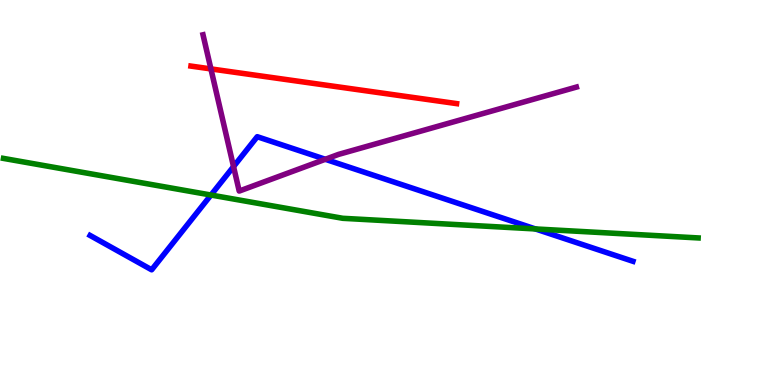[{'lines': ['blue', 'red'], 'intersections': []}, {'lines': ['green', 'red'], 'intersections': []}, {'lines': ['purple', 'red'], 'intersections': [{'x': 2.72, 'y': 8.21}]}, {'lines': ['blue', 'green'], 'intersections': [{'x': 2.72, 'y': 4.93}, {'x': 6.91, 'y': 4.05}]}, {'lines': ['blue', 'purple'], 'intersections': [{'x': 3.01, 'y': 5.67}, {'x': 4.2, 'y': 5.86}]}, {'lines': ['green', 'purple'], 'intersections': []}]